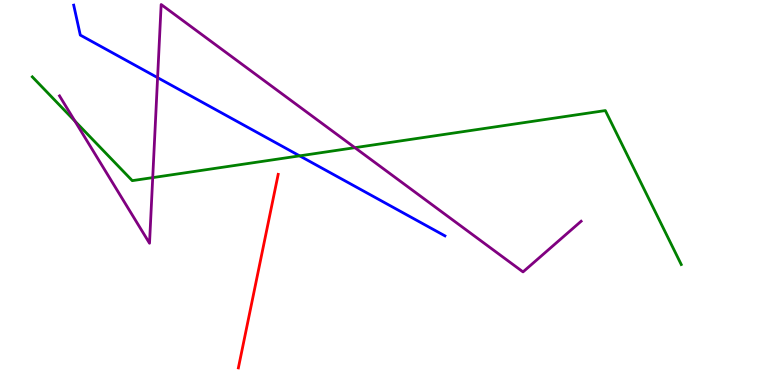[{'lines': ['blue', 'red'], 'intersections': []}, {'lines': ['green', 'red'], 'intersections': []}, {'lines': ['purple', 'red'], 'intersections': []}, {'lines': ['blue', 'green'], 'intersections': [{'x': 3.87, 'y': 5.95}]}, {'lines': ['blue', 'purple'], 'intersections': [{'x': 2.03, 'y': 7.98}]}, {'lines': ['green', 'purple'], 'intersections': [{'x': 0.967, 'y': 6.86}, {'x': 1.97, 'y': 5.39}, {'x': 4.58, 'y': 6.16}]}]